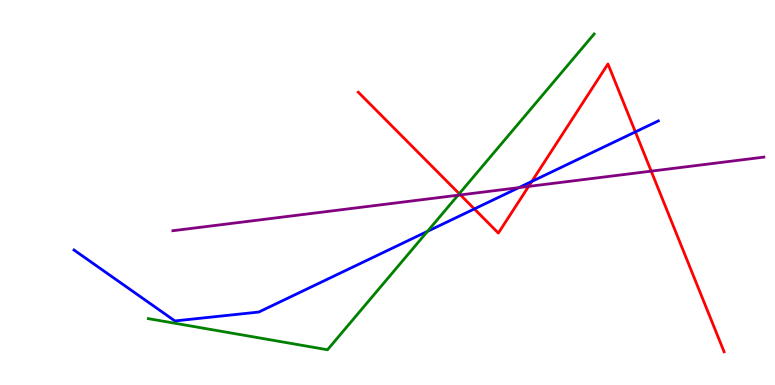[{'lines': ['blue', 'red'], 'intersections': [{'x': 6.12, 'y': 4.57}, {'x': 6.86, 'y': 5.29}, {'x': 8.2, 'y': 6.57}]}, {'lines': ['green', 'red'], 'intersections': [{'x': 5.93, 'y': 4.97}]}, {'lines': ['purple', 'red'], 'intersections': [{'x': 5.94, 'y': 4.94}, {'x': 6.82, 'y': 5.16}, {'x': 8.4, 'y': 5.55}]}, {'lines': ['blue', 'green'], 'intersections': [{'x': 5.52, 'y': 3.99}]}, {'lines': ['blue', 'purple'], 'intersections': [{'x': 6.7, 'y': 5.13}]}, {'lines': ['green', 'purple'], 'intersections': [{'x': 5.91, 'y': 4.93}]}]